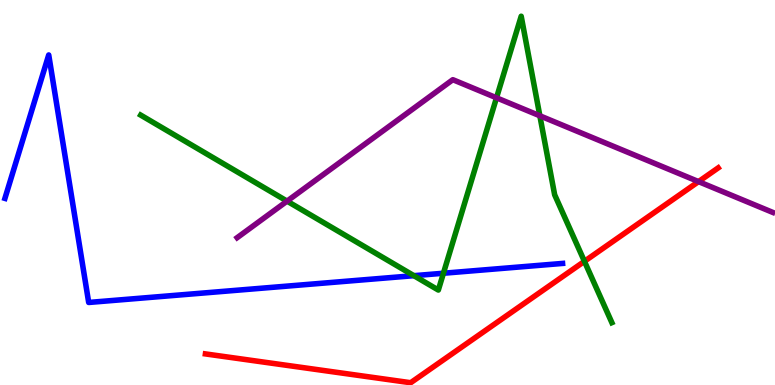[{'lines': ['blue', 'red'], 'intersections': []}, {'lines': ['green', 'red'], 'intersections': [{'x': 7.54, 'y': 3.21}]}, {'lines': ['purple', 'red'], 'intersections': [{'x': 9.01, 'y': 5.28}]}, {'lines': ['blue', 'green'], 'intersections': [{'x': 5.34, 'y': 2.84}, {'x': 5.72, 'y': 2.9}]}, {'lines': ['blue', 'purple'], 'intersections': []}, {'lines': ['green', 'purple'], 'intersections': [{'x': 3.7, 'y': 4.78}, {'x': 6.41, 'y': 7.46}, {'x': 6.97, 'y': 6.99}]}]